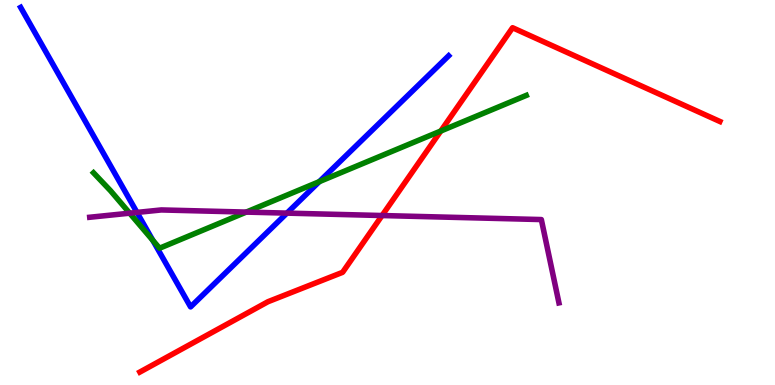[{'lines': ['blue', 'red'], 'intersections': []}, {'lines': ['green', 'red'], 'intersections': [{'x': 5.69, 'y': 6.6}]}, {'lines': ['purple', 'red'], 'intersections': [{'x': 4.93, 'y': 4.4}]}, {'lines': ['blue', 'green'], 'intersections': [{'x': 1.97, 'y': 3.76}, {'x': 4.12, 'y': 5.28}]}, {'lines': ['blue', 'purple'], 'intersections': [{'x': 1.77, 'y': 4.48}, {'x': 3.7, 'y': 4.46}]}, {'lines': ['green', 'purple'], 'intersections': [{'x': 1.67, 'y': 4.46}, {'x': 3.18, 'y': 4.49}]}]